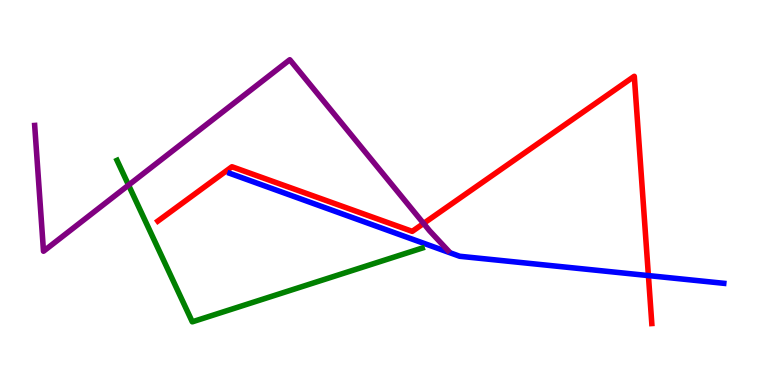[{'lines': ['blue', 'red'], 'intersections': [{'x': 8.37, 'y': 2.84}]}, {'lines': ['green', 'red'], 'intersections': []}, {'lines': ['purple', 'red'], 'intersections': [{'x': 5.47, 'y': 4.2}]}, {'lines': ['blue', 'green'], 'intersections': []}, {'lines': ['blue', 'purple'], 'intersections': []}, {'lines': ['green', 'purple'], 'intersections': [{'x': 1.66, 'y': 5.19}]}]